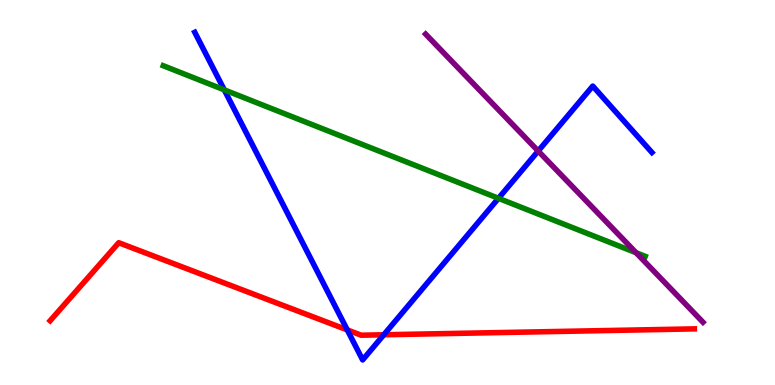[{'lines': ['blue', 'red'], 'intersections': [{'x': 4.48, 'y': 1.43}, {'x': 4.95, 'y': 1.3}]}, {'lines': ['green', 'red'], 'intersections': []}, {'lines': ['purple', 'red'], 'intersections': []}, {'lines': ['blue', 'green'], 'intersections': [{'x': 2.89, 'y': 7.67}, {'x': 6.43, 'y': 4.85}]}, {'lines': ['blue', 'purple'], 'intersections': [{'x': 6.94, 'y': 6.08}]}, {'lines': ['green', 'purple'], 'intersections': [{'x': 8.21, 'y': 3.44}]}]